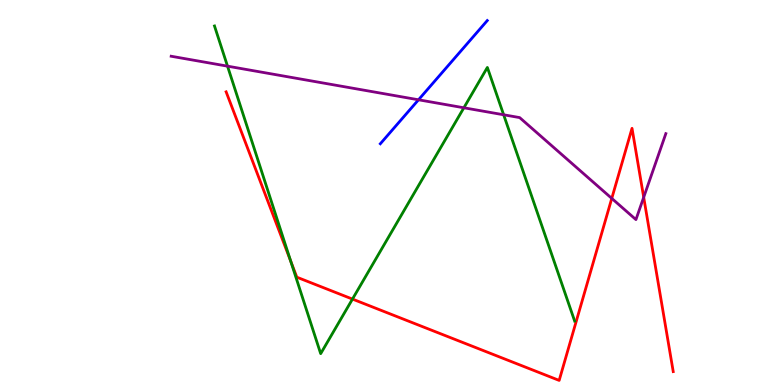[{'lines': ['blue', 'red'], 'intersections': []}, {'lines': ['green', 'red'], 'intersections': [{'x': 3.75, 'y': 3.22}, {'x': 4.55, 'y': 2.23}]}, {'lines': ['purple', 'red'], 'intersections': [{'x': 7.89, 'y': 4.85}, {'x': 8.31, 'y': 4.88}]}, {'lines': ['blue', 'green'], 'intersections': []}, {'lines': ['blue', 'purple'], 'intersections': [{'x': 5.4, 'y': 7.41}]}, {'lines': ['green', 'purple'], 'intersections': [{'x': 2.94, 'y': 8.28}, {'x': 5.99, 'y': 7.2}, {'x': 6.5, 'y': 7.02}]}]